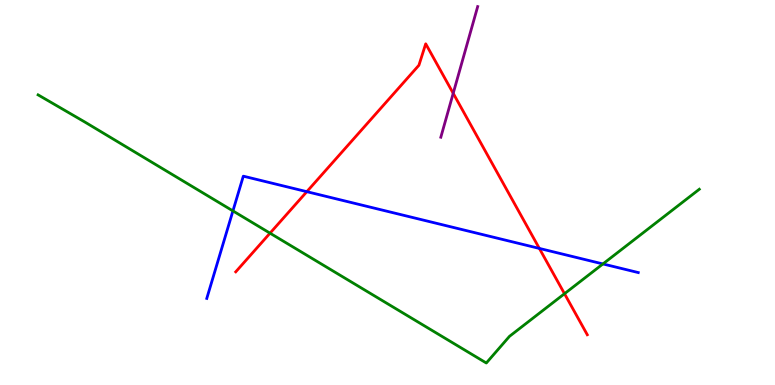[{'lines': ['blue', 'red'], 'intersections': [{'x': 3.96, 'y': 5.02}, {'x': 6.96, 'y': 3.55}]}, {'lines': ['green', 'red'], 'intersections': [{'x': 3.48, 'y': 3.94}, {'x': 7.28, 'y': 2.37}]}, {'lines': ['purple', 'red'], 'intersections': [{'x': 5.85, 'y': 7.58}]}, {'lines': ['blue', 'green'], 'intersections': [{'x': 3.01, 'y': 4.52}, {'x': 7.78, 'y': 3.14}]}, {'lines': ['blue', 'purple'], 'intersections': []}, {'lines': ['green', 'purple'], 'intersections': []}]